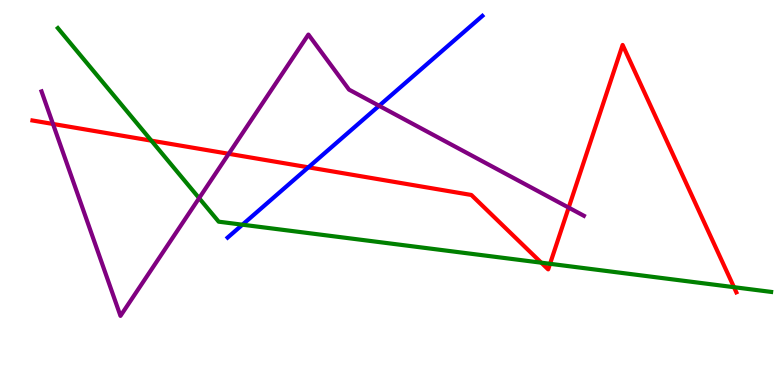[{'lines': ['blue', 'red'], 'intersections': [{'x': 3.98, 'y': 5.65}]}, {'lines': ['green', 'red'], 'intersections': [{'x': 1.95, 'y': 6.35}, {'x': 6.98, 'y': 3.18}, {'x': 7.1, 'y': 3.15}, {'x': 9.47, 'y': 2.54}]}, {'lines': ['purple', 'red'], 'intersections': [{'x': 0.684, 'y': 6.78}, {'x': 2.95, 'y': 6.01}, {'x': 7.34, 'y': 4.61}]}, {'lines': ['blue', 'green'], 'intersections': [{'x': 3.13, 'y': 4.16}]}, {'lines': ['blue', 'purple'], 'intersections': [{'x': 4.89, 'y': 7.25}]}, {'lines': ['green', 'purple'], 'intersections': [{'x': 2.57, 'y': 4.85}]}]